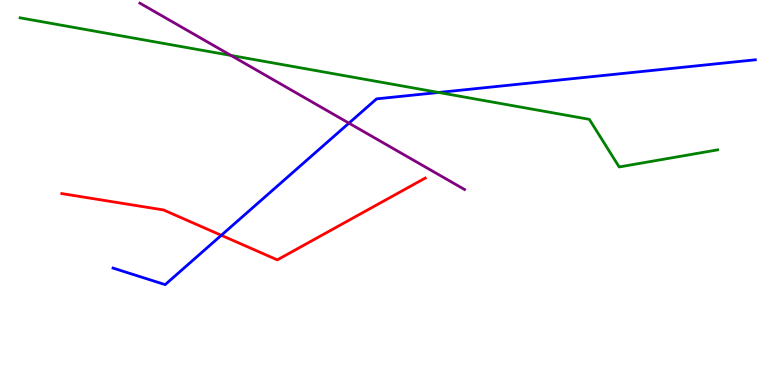[{'lines': ['blue', 'red'], 'intersections': [{'x': 2.86, 'y': 3.89}]}, {'lines': ['green', 'red'], 'intersections': []}, {'lines': ['purple', 'red'], 'intersections': []}, {'lines': ['blue', 'green'], 'intersections': [{'x': 5.66, 'y': 7.6}]}, {'lines': ['blue', 'purple'], 'intersections': [{'x': 4.5, 'y': 6.8}]}, {'lines': ['green', 'purple'], 'intersections': [{'x': 2.98, 'y': 8.56}]}]